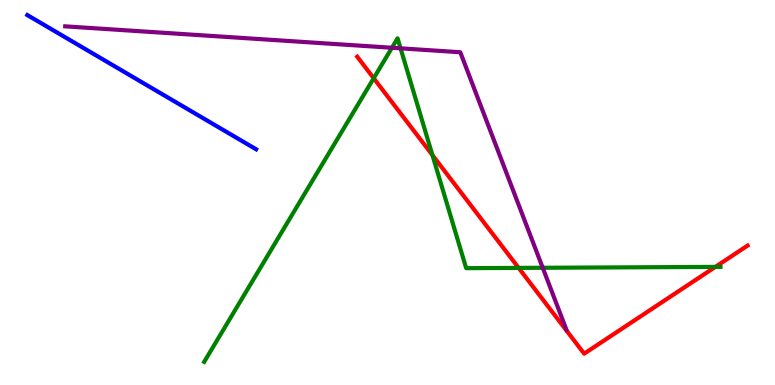[{'lines': ['blue', 'red'], 'intersections': []}, {'lines': ['green', 'red'], 'intersections': [{'x': 4.82, 'y': 7.97}, {'x': 5.58, 'y': 5.97}, {'x': 6.69, 'y': 3.04}, {'x': 9.23, 'y': 3.07}]}, {'lines': ['purple', 'red'], 'intersections': []}, {'lines': ['blue', 'green'], 'intersections': []}, {'lines': ['blue', 'purple'], 'intersections': []}, {'lines': ['green', 'purple'], 'intersections': [{'x': 5.06, 'y': 8.76}, {'x': 5.17, 'y': 8.74}, {'x': 7.0, 'y': 3.04}]}]